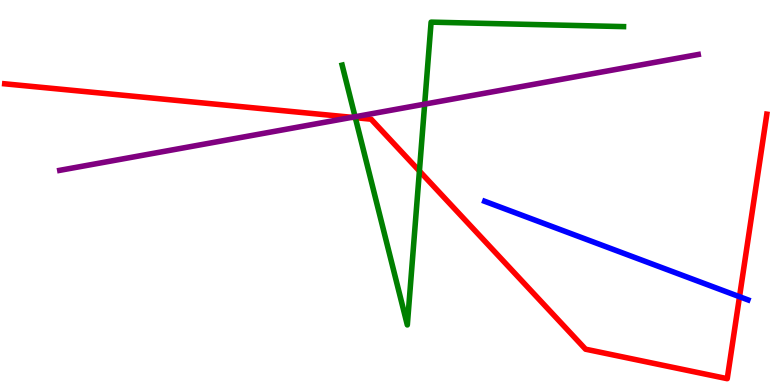[{'lines': ['blue', 'red'], 'intersections': [{'x': 9.54, 'y': 2.29}]}, {'lines': ['green', 'red'], 'intersections': [{'x': 4.58, 'y': 6.94}, {'x': 5.41, 'y': 5.56}]}, {'lines': ['purple', 'red'], 'intersections': [{'x': 4.54, 'y': 6.95}]}, {'lines': ['blue', 'green'], 'intersections': []}, {'lines': ['blue', 'purple'], 'intersections': []}, {'lines': ['green', 'purple'], 'intersections': [{'x': 4.58, 'y': 6.97}, {'x': 5.48, 'y': 7.3}]}]